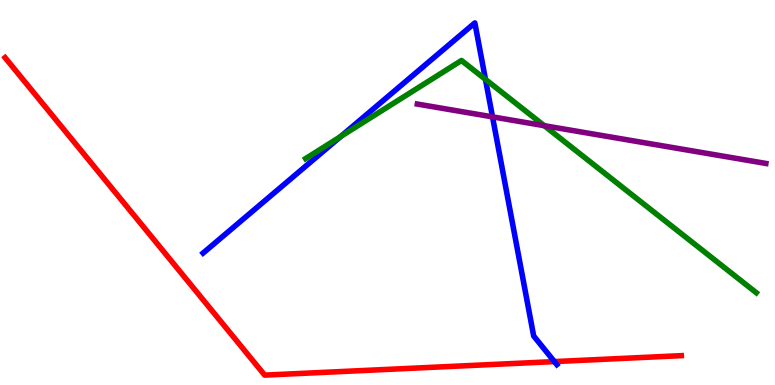[{'lines': ['blue', 'red'], 'intersections': [{'x': 7.15, 'y': 0.608}]}, {'lines': ['green', 'red'], 'intersections': []}, {'lines': ['purple', 'red'], 'intersections': []}, {'lines': ['blue', 'green'], 'intersections': [{'x': 4.4, 'y': 6.46}, {'x': 6.26, 'y': 7.94}]}, {'lines': ['blue', 'purple'], 'intersections': [{'x': 6.36, 'y': 6.96}]}, {'lines': ['green', 'purple'], 'intersections': [{'x': 7.02, 'y': 6.74}]}]